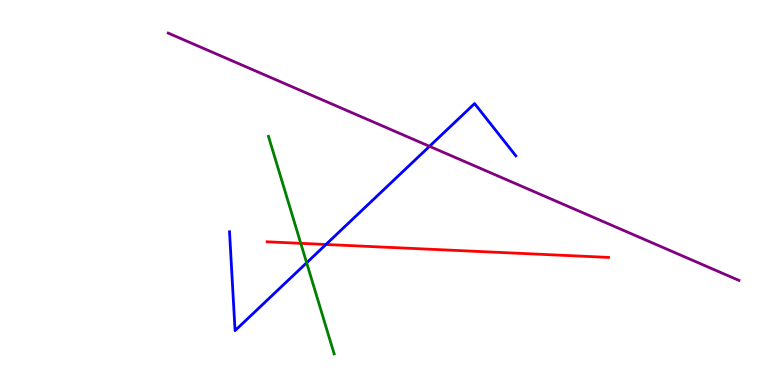[{'lines': ['blue', 'red'], 'intersections': [{'x': 4.21, 'y': 3.65}]}, {'lines': ['green', 'red'], 'intersections': [{'x': 3.88, 'y': 3.68}]}, {'lines': ['purple', 'red'], 'intersections': []}, {'lines': ['blue', 'green'], 'intersections': [{'x': 3.96, 'y': 3.17}]}, {'lines': ['blue', 'purple'], 'intersections': [{'x': 5.54, 'y': 6.2}]}, {'lines': ['green', 'purple'], 'intersections': []}]